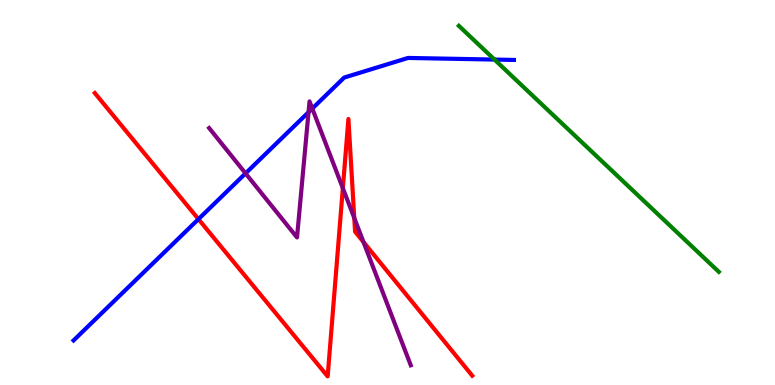[{'lines': ['blue', 'red'], 'intersections': [{'x': 2.56, 'y': 4.31}]}, {'lines': ['green', 'red'], 'intersections': []}, {'lines': ['purple', 'red'], 'intersections': [{'x': 4.42, 'y': 5.11}, {'x': 4.57, 'y': 4.34}, {'x': 4.69, 'y': 3.71}]}, {'lines': ['blue', 'green'], 'intersections': [{'x': 6.38, 'y': 8.45}]}, {'lines': ['blue', 'purple'], 'intersections': [{'x': 3.17, 'y': 5.5}, {'x': 3.98, 'y': 7.09}, {'x': 4.03, 'y': 7.18}]}, {'lines': ['green', 'purple'], 'intersections': []}]